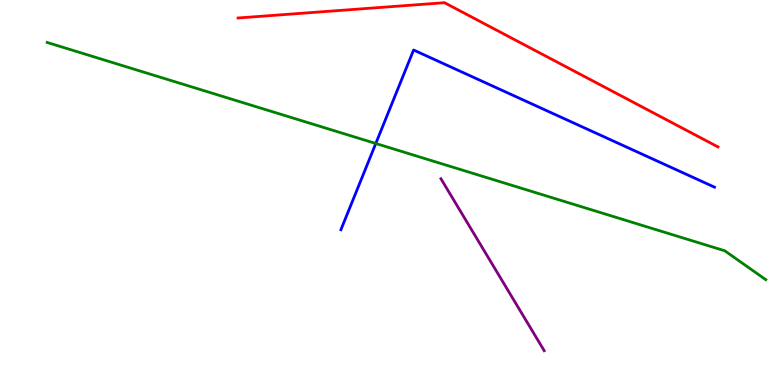[{'lines': ['blue', 'red'], 'intersections': []}, {'lines': ['green', 'red'], 'intersections': []}, {'lines': ['purple', 'red'], 'intersections': []}, {'lines': ['blue', 'green'], 'intersections': [{'x': 4.85, 'y': 6.27}]}, {'lines': ['blue', 'purple'], 'intersections': []}, {'lines': ['green', 'purple'], 'intersections': []}]